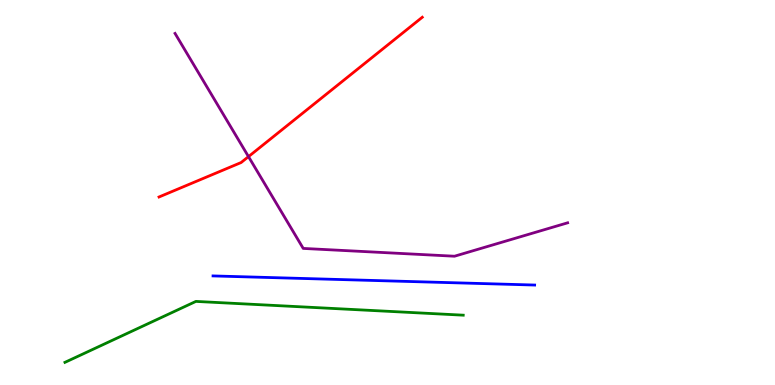[{'lines': ['blue', 'red'], 'intersections': []}, {'lines': ['green', 'red'], 'intersections': []}, {'lines': ['purple', 'red'], 'intersections': [{'x': 3.21, 'y': 5.93}]}, {'lines': ['blue', 'green'], 'intersections': []}, {'lines': ['blue', 'purple'], 'intersections': []}, {'lines': ['green', 'purple'], 'intersections': []}]